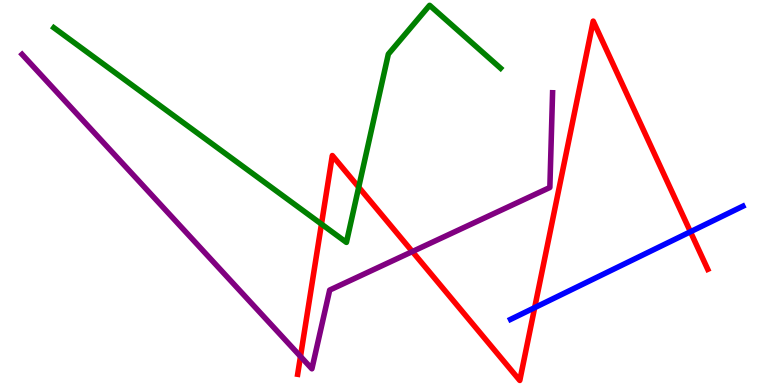[{'lines': ['blue', 'red'], 'intersections': [{'x': 6.9, 'y': 2.01}, {'x': 8.91, 'y': 3.98}]}, {'lines': ['green', 'red'], 'intersections': [{'x': 4.15, 'y': 4.18}, {'x': 4.63, 'y': 5.14}]}, {'lines': ['purple', 'red'], 'intersections': [{'x': 3.88, 'y': 0.742}, {'x': 5.32, 'y': 3.47}]}, {'lines': ['blue', 'green'], 'intersections': []}, {'lines': ['blue', 'purple'], 'intersections': []}, {'lines': ['green', 'purple'], 'intersections': []}]